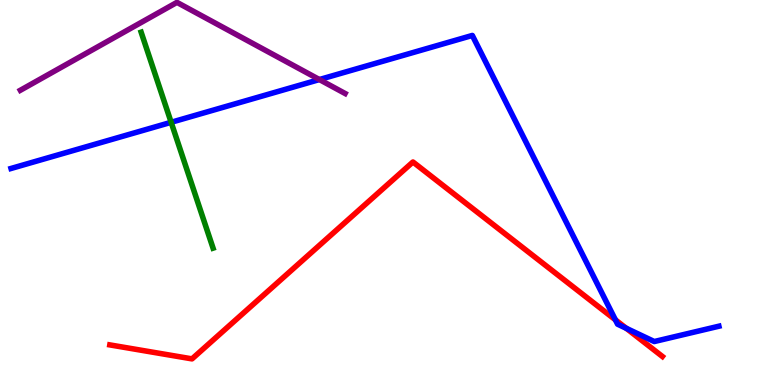[{'lines': ['blue', 'red'], 'intersections': [{'x': 7.94, 'y': 1.69}, {'x': 8.08, 'y': 1.47}]}, {'lines': ['green', 'red'], 'intersections': []}, {'lines': ['purple', 'red'], 'intersections': []}, {'lines': ['blue', 'green'], 'intersections': [{'x': 2.21, 'y': 6.82}]}, {'lines': ['blue', 'purple'], 'intersections': [{'x': 4.12, 'y': 7.93}]}, {'lines': ['green', 'purple'], 'intersections': []}]